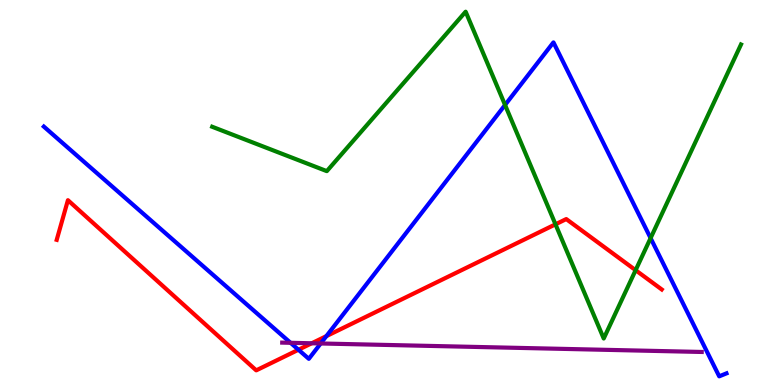[{'lines': ['blue', 'red'], 'intersections': [{'x': 3.85, 'y': 0.916}, {'x': 4.21, 'y': 1.27}]}, {'lines': ['green', 'red'], 'intersections': [{'x': 7.17, 'y': 4.17}, {'x': 8.2, 'y': 2.98}]}, {'lines': ['purple', 'red'], 'intersections': [{'x': 4.02, 'y': 1.08}]}, {'lines': ['blue', 'green'], 'intersections': [{'x': 6.52, 'y': 7.27}, {'x': 8.39, 'y': 3.82}]}, {'lines': ['blue', 'purple'], 'intersections': [{'x': 3.75, 'y': 1.1}, {'x': 4.14, 'y': 1.08}]}, {'lines': ['green', 'purple'], 'intersections': []}]